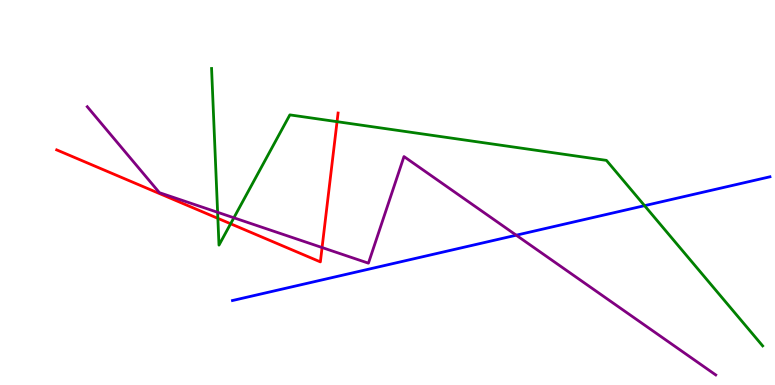[{'lines': ['blue', 'red'], 'intersections': []}, {'lines': ['green', 'red'], 'intersections': [{'x': 2.81, 'y': 4.33}, {'x': 2.98, 'y': 4.19}, {'x': 4.35, 'y': 6.84}]}, {'lines': ['purple', 'red'], 'intersections': [{'x': 4.16, 'y': 3.57}]}, {'lines': ['blue', 'green'], 'intersections': [{'x': 8.32, 'y': 4.66}]}, {'lines': ['blue', 'purple'], 'intersections': [{'x': 6.66, 'y': 3.89}]}, {'lines': ['green', 'purple'], 'intersections': [{'x': 2.81, 'y': 4.49}, {'x': 3.02, 'y': 4.34}]}]